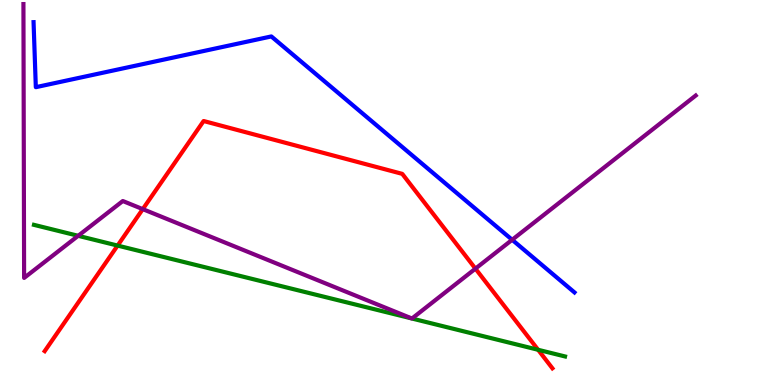[{'lines': ['blue', 'red'], 'intersections': []}, {'lines': ['green', 'red'], 'intersections': [{'x': 1.52, 'y': 3.62}, {'x': 6.94, 'y': 0.915}]}, {'lines': ['purple', 'red'], 'intersections': [{'x': 1.84, 'y': 4.57}, {'x': 6.13, 'y': 3.02}]}, {'lines': ['blue', 'green'], 'intersections': []}, {'lines': ['blue', 'purple'], 'intersections': [{'x': 6.61, 'y': 3.77}]}, {'lines': ['green', 'purple'], 'intersections': [{'x': 1.01, 'y': 3.88}]}]